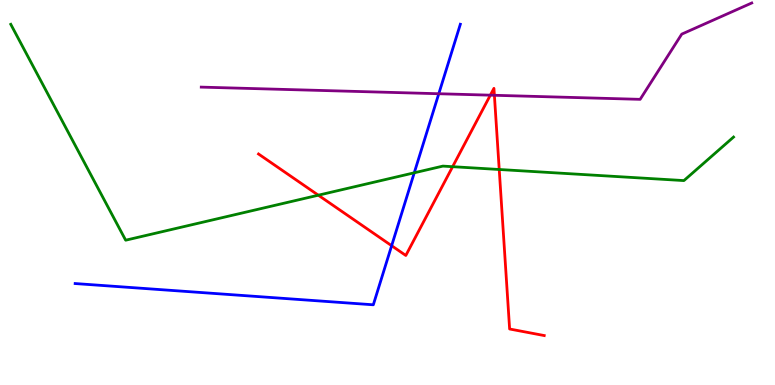[{'lines': ['blue', 'red'], 'intersections': [{'x': 5.05, 'y': 3.62}]}, {'lines': ['green', 'red'], 'intersections': [{'x': 4.11, 'y': 4.93}, {'x': 5.84, 'y': 5.67}, {'x': 6.44, 'y': 5.6}]}, {'lines': ['purple', 'red'], 'intersections': [{'x': 6.33, 'y': 7.53}, {'x': 6.38, 'y': 7.53}]}, {'lines': ['blue', 'green'], 'intersections': [{'x': 5.35, 'y': 5.51}]}, {'lines': ['blue', 'purple'], 'intersections': [{'x': 5.66, 'y': 7.57}]}, {'lines': ['green', 'purple'], 'intersections': []}]